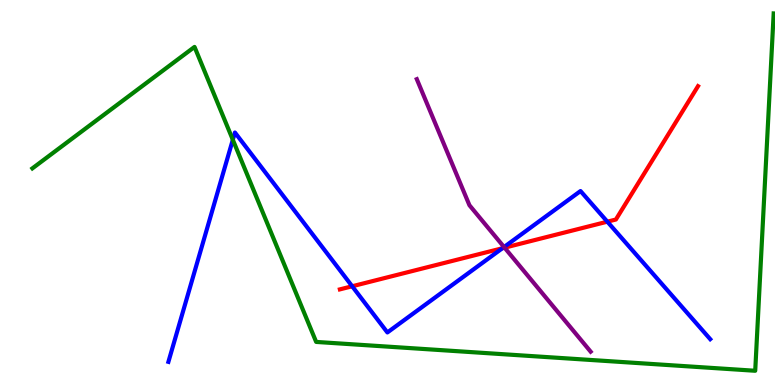[{'lines': ['blue', 'red'], 'intersections': [{'x': 4.54, 'y': 2.56}, {'x': 6.48, 'y': 3.55}, {'x': 7.84, 'y': 4.24}]}, {'lines': ['green', 'red'], 'intersections': []}, {'lines': ['purple', 'red'], 'intersections': [{'x': 6.51, 'y': 3.57}]}, {'lines': ['blue', 'green'], 'intersections': [{'x': 3.0, 'y': 6.37}]}, {'lines': ['blue', 'purple'], 'intersections': [{'x': 6.5, 'y': 3.58}]}, {'lines': ['green', 'purple'], 'intersections': []}]